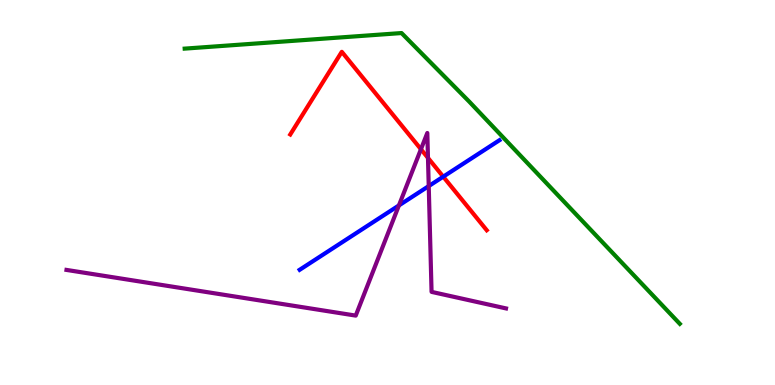[{'lines': ['blue', 'red'], 'intersections': [{'x': 5.72, 'y': 5.41}]}, {'lines': ['green', 'red'], 'intersections': []}, {'lines': ['purple', 'red'], 'intersections': [{'x': 5.43, 'y': 6.12}, {'x': 5.52, 'y': 5.9}]}, {'lines': ['blue', 'green'], 'intersections': []}, {'lines': ['blue', 'purple'], 'intersections': [{'x': 5.15, 'y': 4.66}, {'x': 5.53, 'y': 5.17}]}, {'lines': ['green', 'purple'], 'intersections': []}]